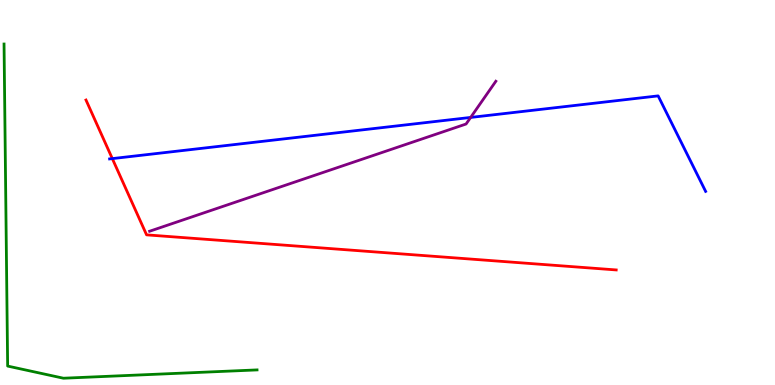[{'lines': ['blue', 'red'], 'intersections': [{'x': 1.45, 'y': 5.88}]}, {'lines': ['green', 'red'], 'intersections': []}, {'lines': ['purple', 'red'], 'intersections': []}, {'lines': ['blue', 'green'], 'intersections': []}, {'lines': ['blue', 'purple'], 'intersections': [{'x': 6.07, 'y': 6.95}]}, {'lines': ['green', 'purple'], 'intersections': []}]